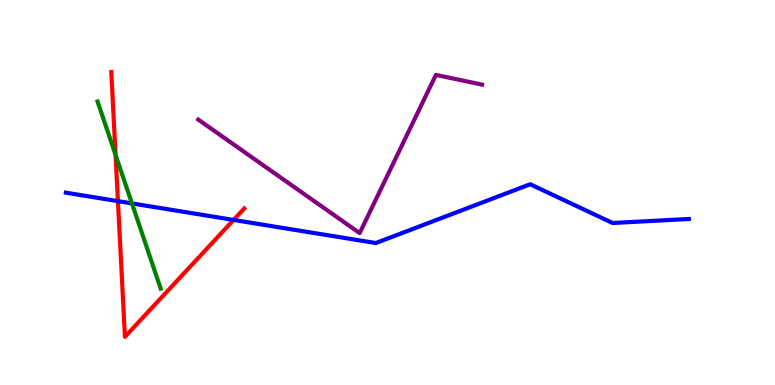[{'lines': ['blue', 'red'], 'intersections': [{'x': 1.52, 'y': 4.78}, {'x': 3.01, 'y': 4.29}]}, {'lines': ['green', 'red'], 'intersections': [{'x': 1.49, 'y': 5.98}]}, {'lines': ['purple', 'red'], 'intersections': []}, {'lines': ['blue', 'green'], 'intersections': [{'x': 1.7, 'y': 4.72}]}, {'lines': ['blue', 'purple'], 'intersections': []}, {'lines': ['green', 'purple'], 'intersections': []}]